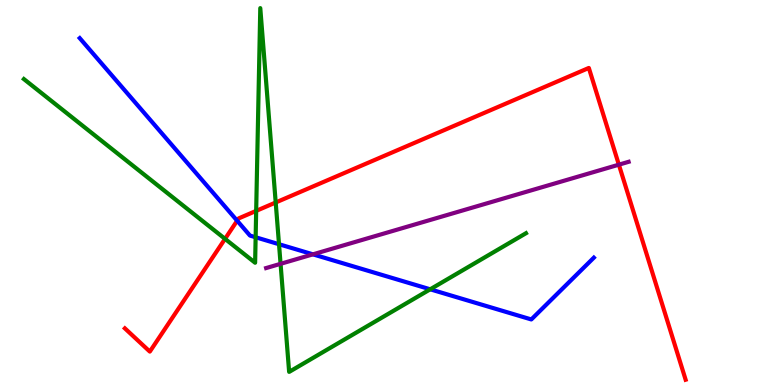[{'lines': ['blue', 'red'], 'intersections': [{'x': 3.06, 'y': 4.27}]}, {'lines': ['green', 'red'], 'intersections': [{'x': 2.9, 'y': 3.8}, {'x': 3.31, 'y': 4.52}, {'x': 3.56, 'y': 4.74}]}, {'lines': ['purple', 'red'], 'intersections': [{'x': 7.99, 'y': 5.72}]}, {'lines': ['blue', 'green'], 'intersections': [{'x': 3.3, 'y': 3.84}, {'x': 3.6, 'y': 3.66}, {'x': 5.55, 'y': 2.49}]}, {'lines': ['blue', 'purple'], 'intersections': [{'x': 4.04, 'y': 3.39}]}, {'lines': ['green', 'purple'], 'intersections': [{'x': 3.62, 'y': 3.15}]}]